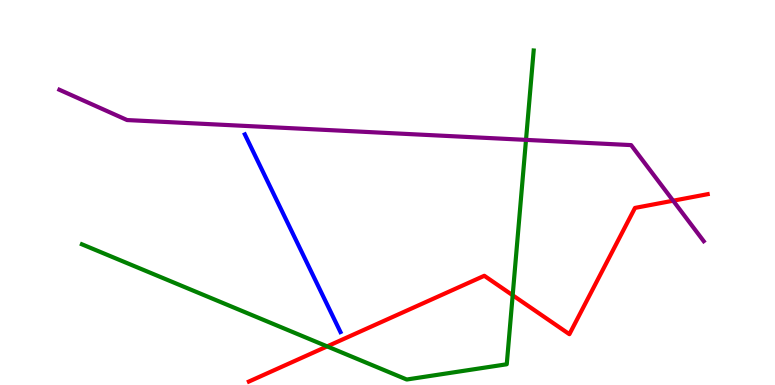[{'lines': ['blue', 'red'], 'intersections': []}, {'lines': ['green', 'red'], 'intersections': [{'x': 4.22, 'y': 1.0}, {'x': 6.62, 'y': 2.33}]}, {'lines': ['purple', 'red'], 'intersections': [{'x': 8.69, 'y': 4.79}]}, {'lines': ['blue', 'green'], 'intersections': []}, {'lines': ['blue', 'purple'], 'intersections': []}, {'lines': ['green', 'purple'], 'intersections': [{'x': 6.79, 'y': 6.37}]}]